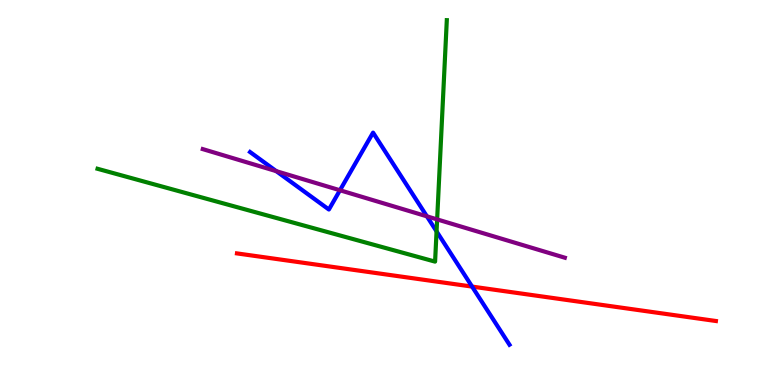[{'lines': ['blue', 'red'], 'intersections': [{'x': 6.09, 'y': 2.56}]}, {'lines': ['green', 'red'], 'intersections': []}, {'lines': ['purple', 'red'], 'intersections': []}, {'lines': ['blue', 'green'], 'intersections': [{'x': 5.63, 'y': 3.99}]}, {'lines': ['blue', 'purple'], 'intersections': [{'x': 3.57, 'y': 5.55}, {'x': 4.39, 'y': 5.06}, {'x': 5.51, 'y': 4.38}]}, {'lines': ['green', 'purple'], 'intersections': [{'x': 5.64, 'y': 4.3}]}]